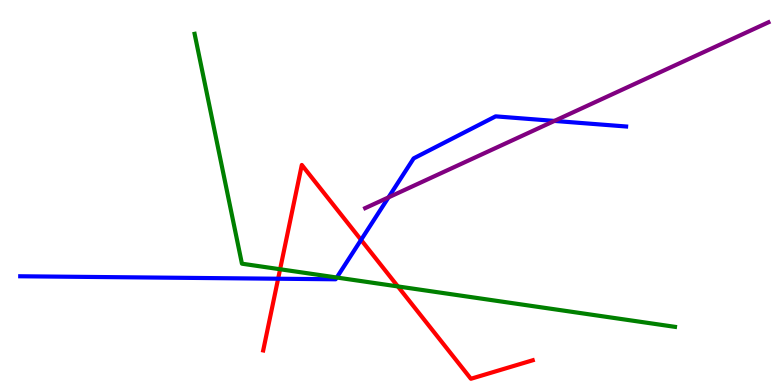[{'lines': ['blue', 'red'], 'intersections': [{'x': 3.59, 'y': 2.76}, {'x': 4.66, 'y': 3.77}]}, {'lines': ['green', 'red'], 'intersections': [{'x': 3.61, 'y': 3.01}, {'x': 5.13, 'y': 2.56}]}, {'lines': ['purple', 'red'], 'intersections': []}, {'lines': ['blue', 'green'], 'intersections': [{'x': 4.35, 'y': 2.79}]}, {'lines': ['blue', 'purple'], 'intersections': [{'x': 5.01, 'y': 4.87}, {'x': 7.15, 'y': 6.86}]}, {'lines': ['green', 'purple'], 'intersections': []}]